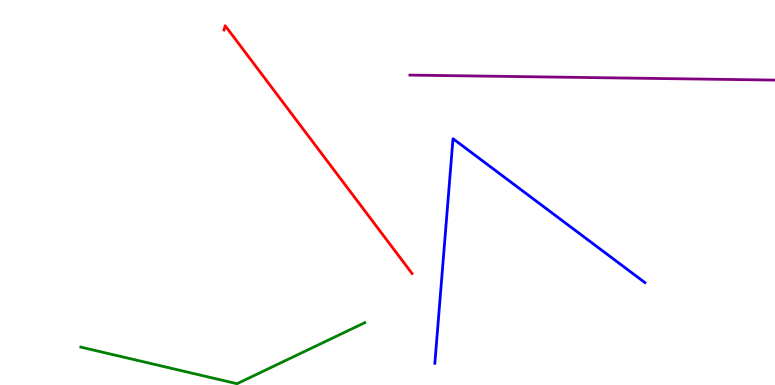[{'lines': ['blue', 'red'], 'intersections': []}, {'lines': ['green', 'red'], 'intersections': []}, {'lines': ['purple', 'red'], 'intersections': []}, {'lines': ['blue', 'green'], 'intersections': []}, {'lines': ['blue', 'purple'], 'intersections': []}, {'lines': ['green', 'purple'], 'intersections': []}]